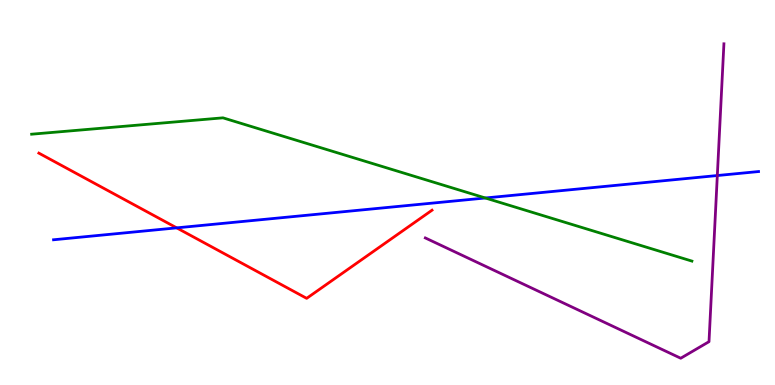[{'lines': ['blue', 'red'], 'intersections': [{'x': 2.28, 'y': 4.08}]}, {'lines': ['green', 'red'], 'intersections': []}, {'lines': ['purple', 'red'], 'intersections': []}, {'lines': ['blue', 'green'], 'intersections': [{'x': 6.26, 'y': 4.86}]}, {'lines': ['blue', 'purple'], 'intersections': [{'x': 9.26, 'y': 5.44}]}, {'lines': ['green', 'purple'], 'intersections': []}]